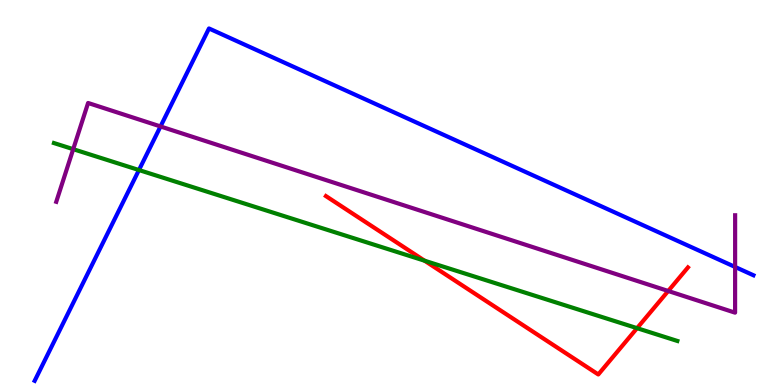[{'lines': ['blue', 'red'], 'intersections': []}, {'lines': ['green', 'red'], 'intersections': [{'x': 5.48, 'y': 3.23}, {'x': 8.22, 'y': 1.48}]}, {'lines': ['purple', 'red'], 'intersections': [{'x': 8.62, 'y': 2.44}]}, {'lines': ['blue', 'green'], 'intersections': [{'x': 1.79, 'y': 5.58}]}, {'lines': ['blue', 'purple'], 'intersections': [{'x': 2.07, 'y': 6.72}, {'x': 9.49, 'y': 3.07}]}, {'lines': ['green', 'purple'], 'intersections': [{'x': 0.945, 'y': 6.13}]}]